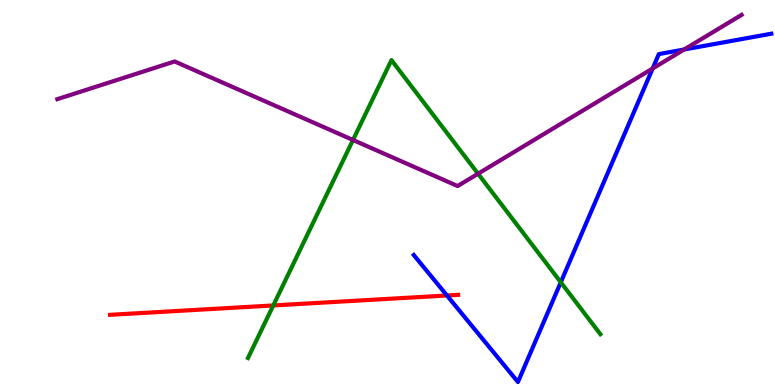[{'lines': ['blue', 'red'], 'intersections': [{'x': 5.77, 'y': 2.32}]}, {'lines': ['green', 'red'], 'intersections': [{'x': 3.53, 'y': 2.07}]}, {'lines': ['purple', 'red'], 'intersections': []}, {'lines': ['blue', 'green'], 'intersections': [{'x': 7.24, 'y': 2.67}]}, {'lines': ['blue', 'purple'], 'intersections': [{'x': 8.42, 'y': 8.22}, {'x': 8.83, 'y': 8.71}]}, {'lines': ['green', 'purple'], 'intersections': [{'x': 4.55, 'y': 6.36}, {'x': 6.17, 'y': 5.49}]}]